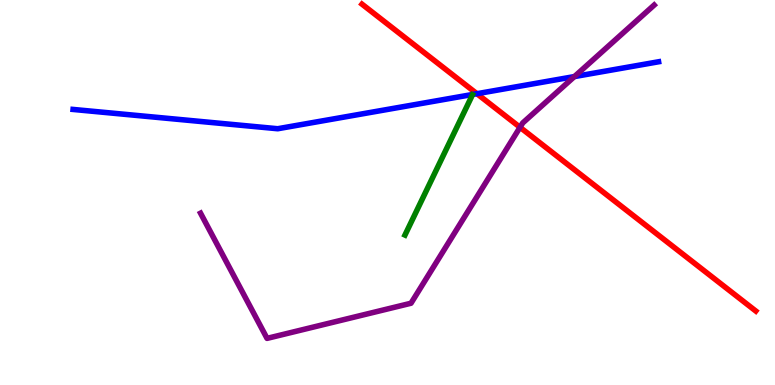[{'lines': ['blue', 'red'], 'intersections': [{'x': 6.15, 'y': 7.57}]}, {'lines': ['green', 'red'], 'intersections': []}, {'lines': ['purple', 'red'], 'intersections': [{'x': 6.71, 'y': 6.69}]}, {'lines': ['blue', 'green'], 'intersections': []}, {'lines': ['blue', 'purple'], 'intersections': [{'x': 7.41, 'y': 8.01}]}, {'lines': ['green', 'purple'], 'intersections': []}]